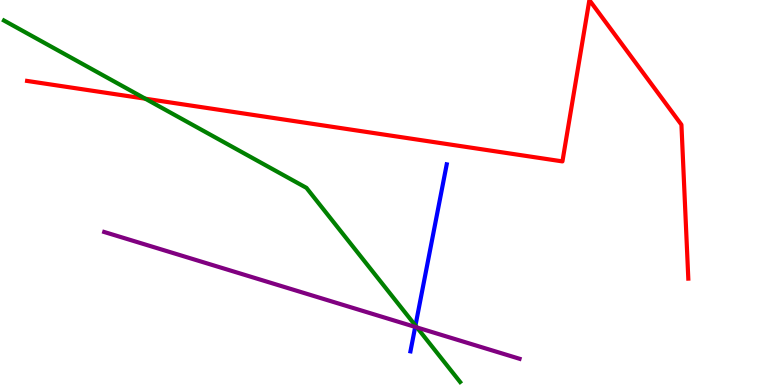[{'lines': ['blue', 'red'], 'intersections': []}, {'lines': ['green', 'red'], 'intersections': [{'x': 1.87, 'y': 7.44}]}, {'lines': ['purple', 'red'], 'intersections': []}, {'lines': ['blue', 'green'], 'intersections': [{'x': 5.36, 'y': 1.54}]}, {'lines': ['blue', 'purple'], 'intersections': [{'x': 5.36, 'y': 1.51}]}, {'lines': ['green', 'purple'], 'intersections': [{'x': 5.38, 'y': 1.49}]}]